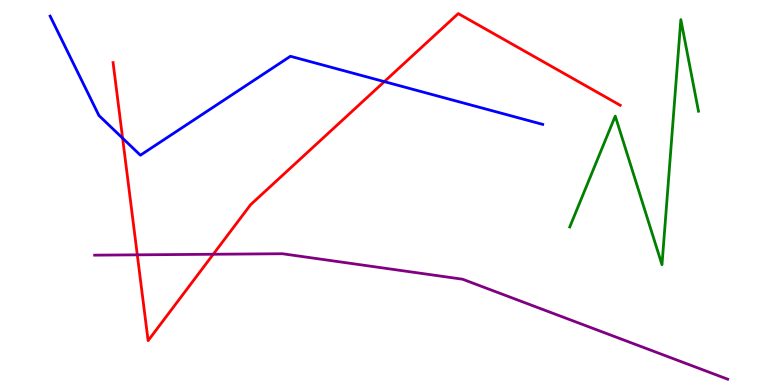[{'lines': ['blue', 'red'], 'intersections': [{'x': 1.58, 'y': 6.41}, {'x': 4.96, 'y': 7.88}]}, {'lines': ['green', 'red'], 'intersections': []}, {'lines': ['purple', 'red'], 'intersections': [{'x': 1.77, 'y': 3.38}, {'x': 2.75, 'y': 3.4}]}, {'lines': ['blue', 'green'], 'intersections': []}, {'lines': ['blue', 'purple'], 'intersections': []}, {'lines': ['green', 'purple'], 'intersections': []}]